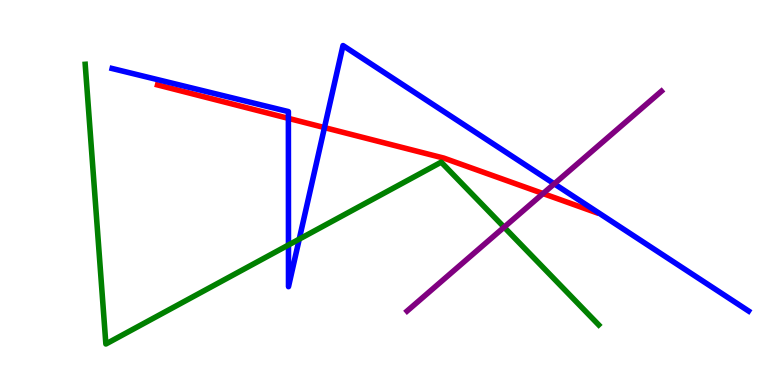[{'lines': ['blue', 'red'], 'intersections': [{'x': 3.72, 'y': 6.93}, {'x': 4.19, 'y': 6.69}]}, {'lines': ['green', 'red'], 'intersections': []}, {'lines': ['purple', 'red'], 'intersections': [{'x': 7.01, 'y': 4.97}]}, {'lines': ['blue', 'green'], 'intersections': [{'x': 3.72, 'y': 3.64}, {'x': 3.86, 'y': 3.79}]}, {'lines': ['blue', 'purple'], 'intersections': [{'x': 7.15, 'y': 5.22}]}, {'lines': ['green', 'purple'], 'intersections': [{'x': 6.5, 'y': 4.1}]}]